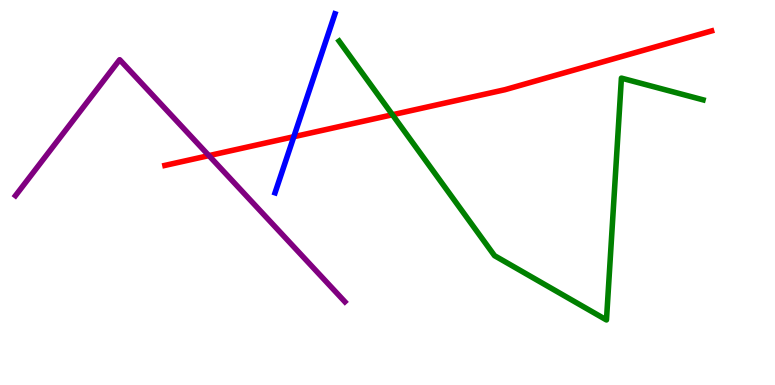[{'lines': ['blue', 'red'], 'intersections': [{'x': 3.79, 'y': 6.45}]}, {'lines': ['green', 'red'], 'intersections': [{'x': 5.06, 'y': 7.02}]}, {'lines': ['purple', 'red'], 'intersections': [{'x': 2.7, 'y': 5.96}]}, {'lines': ['blue', 'green'], 'intersections': []}, {'lines': ['blue', 'purple'], 'intersections': []}, {'lines': ['green', 'purple'], 'intersections': []}]